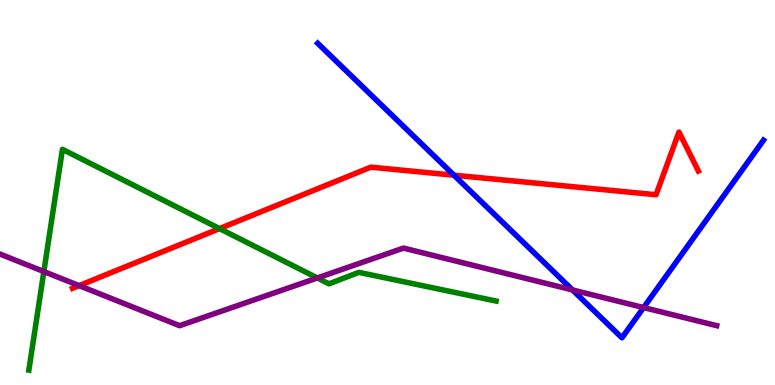[{'lines': ['blue', 'red'], 'intersections': [{'x': 5.86, 'y': 5.45}]}, {'lines': ['green', 'red'], 'intersections': [{'x': 2.83, 'y': 4.06}]}, {'lines': ['purple', 'red'], 'intersections': [{'x': 1.02, 'y': 2.58}]}, {'lines': ['blue', 'green'], 'intersections': []}, {'lines': ['blue', 'purple'], 'intersections': [{'x': 7.39, 'y': 2.47}, {'x': 8.3, 'y': 2.01}]}, {'lines': ['green', 'purple'], 'intersections': [{'x': 0.566, 'y': 2.95}, {'x': 4.09, 'y': 2.78}]}]